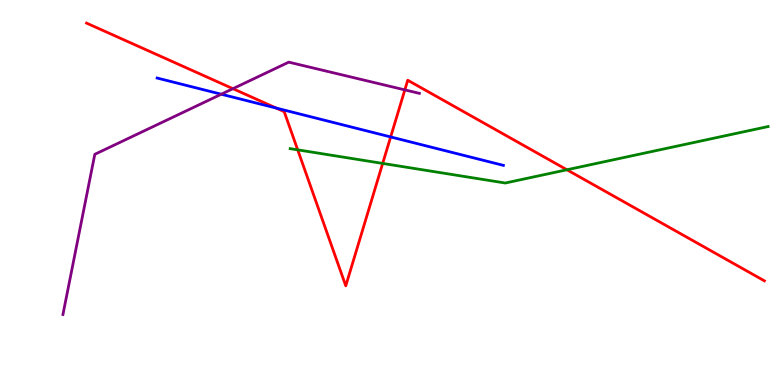[{'lines': ['blue', 'red'], 'intersections': [{'x': 3.56, 'y': 7.19}, {'x': 5.04, 'y': 6.44}]}, {'lines': ['green', 'red'], 'intersections': [{'x': 3.84, 'y': 6.11}, {'x': 4.94, 'y': 5.76}, {'x': 7.32, 'y': 5.59}]}, {'lines': ['purple', 'red'], 'intersections': [{'x': 3.01, 'y': 7.7}, {'x': 5.22, 'y': 7.67}]}, {'lines': ['blue', 'green'], 'intersections': []}, {'lines': ['blue', 'purple'], 'intersections': [{'x': 2.86, 'y': 7.55}]}, {'lines': ['green', 'purple'], 'intersections': []}]